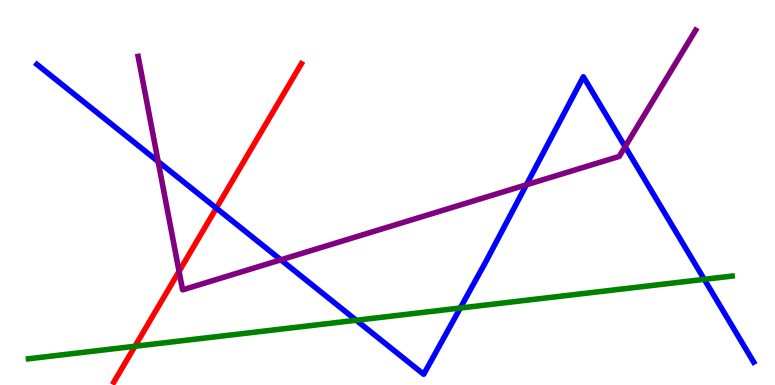[{'lines': ['blue', 'red'], 'intersections': [{'x': 2.79, 'y': 4.59}]}, {'lines': ['green', 'red'], 'intersections': [{'x': 1.74, 'y': 1.01}]}, {'lines': ['purple', 'red'], 'intersections': [{'x': 2.31, 'y': 2.95}]}, {'lines': ['blue', 'green'], 'intersections': [{'x': 4.6, 'y': 1.68}, {'x': 5.94, 'y': 2.0}, {'x': 9.09, 'y': 2.74}]}, {'lines': ['blue', 'purple'], 'intersections': [{'x': 2.04, 'y': 5.8}, {'x': 3.62, 'y': 3.25}, {'x': 6.79, 'y': 5.2}, {'x': 8.07, 'y': 6.19}]}, {'lines': ['green', 'purple'], 'intersections': []}]